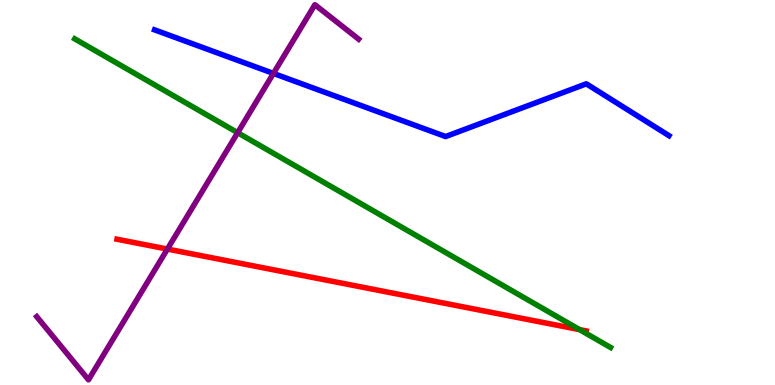[{'lines': ['blue', 'red'], 'intersections': []}, {'lines': ['green', 'red'], 'intersections': [{'x': 7.48, 'y': 1.44}]}, {'lines': ['purple', 'red'], 'intersections': [{'x': 2.16, 'y': 3.53}]}, {'lines': ['blue', 'green'], 'intersections': []}, {'lines': ['blue', 'purple'], 'intersections': [{'x': 3.53, 'y': 8.09}]}, {'lines': ['green', 'purple'], 'intersections': [{'x': 3.07, 'y': 6.55}]}]